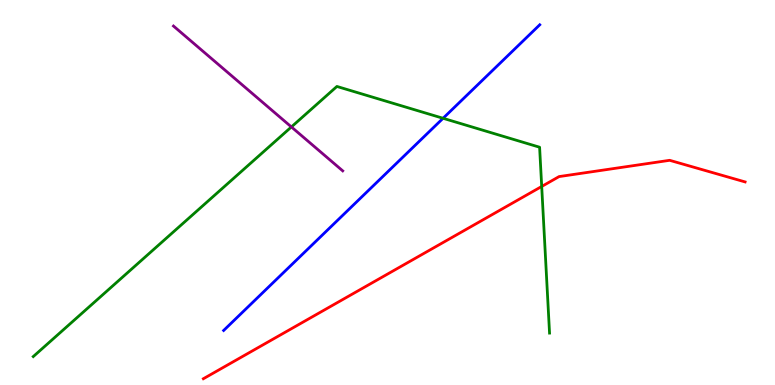[{'lines': ['blue', 'red'], 'intersections': []}, {'lines': ['green', 'red'], 'intersections': [{'x': 6.99, 'y': 5.16}]}, {'lines': ['purple', 'red'], 'intersections': []}, {'lines': ['blue', 'green'], 'intersections': [{'x': 5.72, 'y': 6.93}]}, {'lines': ['blue', 'purple'], 'intersections': []}, {'lines': ['green', 'purple'], 'intersections': [{'x': 3.76, 'y': 6.7}]}]